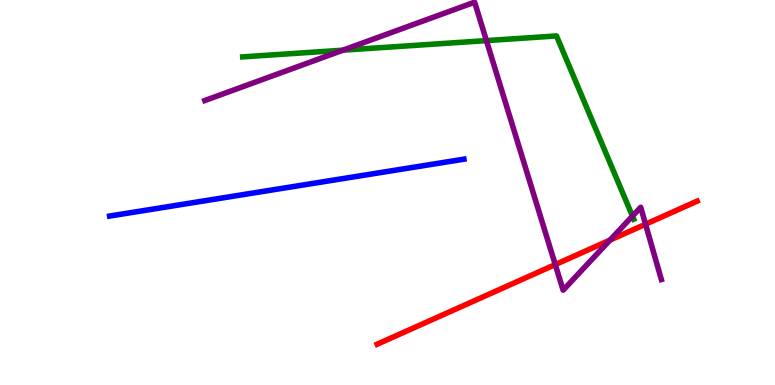[{'lines': ['blue', 'red'], 'intersections': []}, {'lines': ['green', 'red'], 'intersections': []}, {'lines': ['purple', 'red'], 'intersections': [{'x': 7.16, 'y': 3.13}, {'x': 7.87, 'y': 3.76}, {'x': 8.33, 'y': 4.18}]}, {'lines': ['blue', 'green'], 'intersections': []}, {'lines': ['blue', 'purple'], 'intersections': []}, {'lines': ['green', 'purple'], 'intersections': [{'x': 4.42, 'y': 8.7}, {'x': 6.28, 'y': 8.95}, {'x': 8.16, 'y': 4.39}]}]